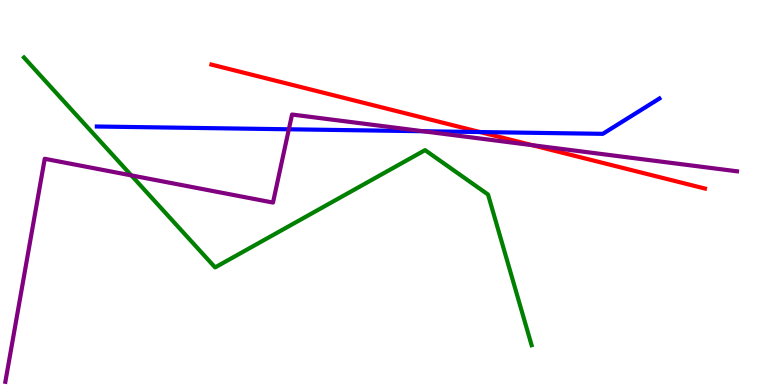[{'lines': ['blue', 'red'], 'intersections': [{'x': 6.19, 'y': 6.57}]}, {'lines': ['green', 'red'], 'intersections': []}, {'lines': ['purple', 'red'], 'intersections': [{'x': 6.87, 'y': 6.23}]}, {'lines': ['blue', 'green'], 'intersections': []}, {'lines': ['blue', 'purple'], 'intersections': [{'x': 3.73, 'y': 6.64}, {'x': 5.46, 'y': 6.59}]}, {'lines': ['green', 'purple'], 'intersections': [{'x': 1.69, 'y': 5.44}]}]